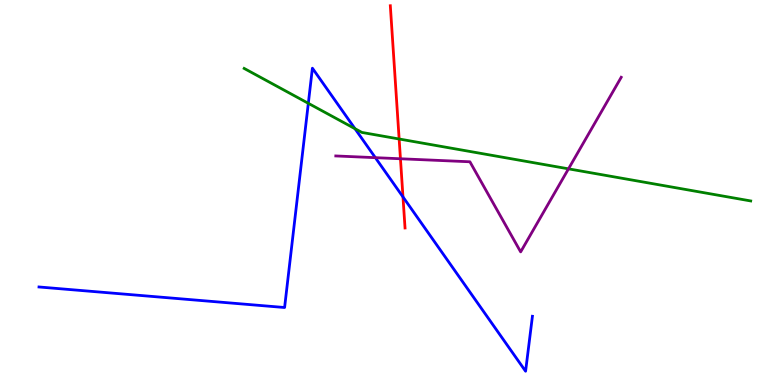[{'lines': ['blue', 'red'], 'intersections': [{'x': 5.2, 'y': 4.88}]}, {'lines': ['green', 'red'], 'intersections': [{'x': 5.15, 'y': 6.39}]}, {'lines': ['purple', 'red'], 'intersections': [{'x': 5.17, 'y': 5.88}]}, {'lines': ['blue', 'green'], 'intersections': [{'x': 3.98, 'y': 7.32}, {'x': 4.58, 'y': 6.66}]}, {'lines': ['blue', 'purple'], 'intersections': [{'x': 4.84, 'y': 5.9}]}, {'lines': ['green', 'purple'], 'intersections': [{'x': 7.34, 'y': 5.61}]}]